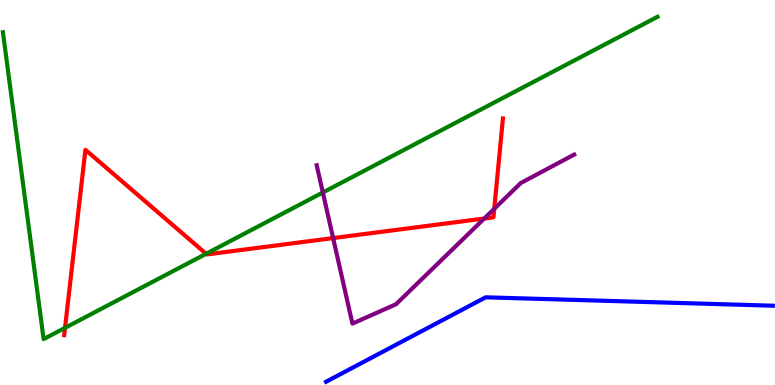[{'lines': ['blue', 'red'], 'intersections': []}, {'lines': ['green', 'red'], 'intersections': [{'x': 0.839, 'y': 1.48}, {'x': 2.66, 'y': 3.41}]}, {'lines': ['purple', 'red'], 'intersections': [{'x': 4.3, 'y': 3.82}, {'x': 6.25, 'y': 4.32}, {'x': 6.38, 'y': 4.58}]}, {'lines': ['blue', 'green'], 'intersections': []}, {'lines': ['blue', 'purple'], 'intersections': []}, {'lines': ['green', 'purple'], 'intersections': [{'x': 4.17, 'y': 5.0}]}]